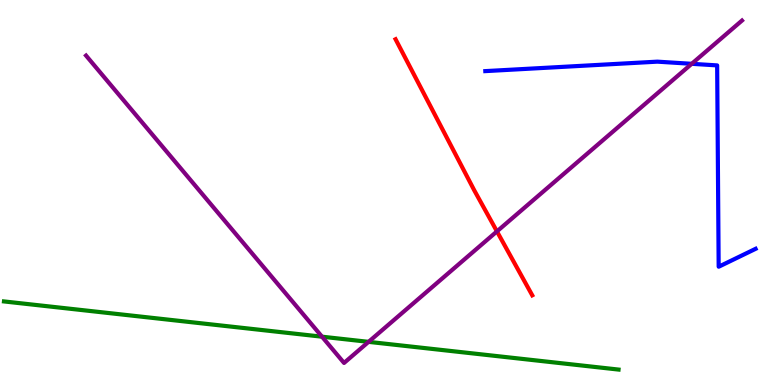[{'lines': ['blue', 'red'], 'intersections': []}, {'lines': ['green', 'red'], 'intersections': []}, {'lines': ['purple', 'red'], 'intersections': [{'x': 6.41, 'y': 3.99}]}, {'lines': ['blue', 'green'], 'intersections': []}, {'lines': ['blue', 'purple'], 'intersections': [{'x': 8.93, 'y': 8.34}]}, {'lines': ['green', 'purple'], 'intersections': [{'x': 4.15, 'y': 1.25}, {'x': 4.76, 'y': 1.12}]}]